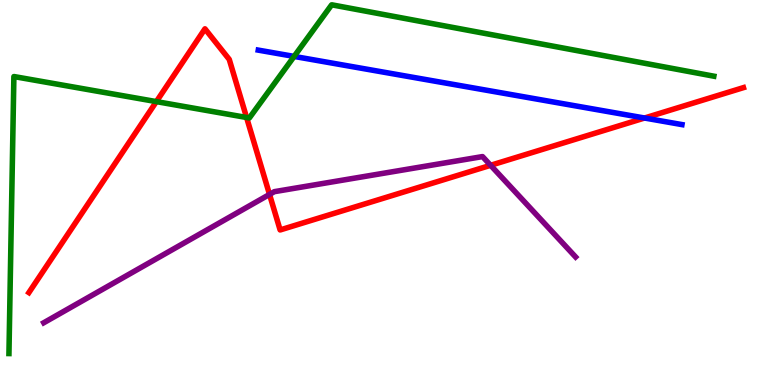[{'lines': ['blue', 'red'], 'intersections': [{'x': 8.32, 'y': 6.93}]}, {'lines': ['green', 'red'], 'intersections': [{'x': 2.02, 'y': 7.36}, {'x': 3.18, 'y': 6.95}]}, {'lines': ['purple', 'red'], 'intersections': [{'x': 3.48, 'y': 4.95}, {'x': 6.33, 'y': 5.71}]}, {'lines': ['blue', 'green'], 'intersections': [{'x': 3.8, 'y': 8.53}]}, {'lines': ['blue', 'purple'], 'intersections': []}, {'lines': ['green', 'purple'], 'intersections': []}]